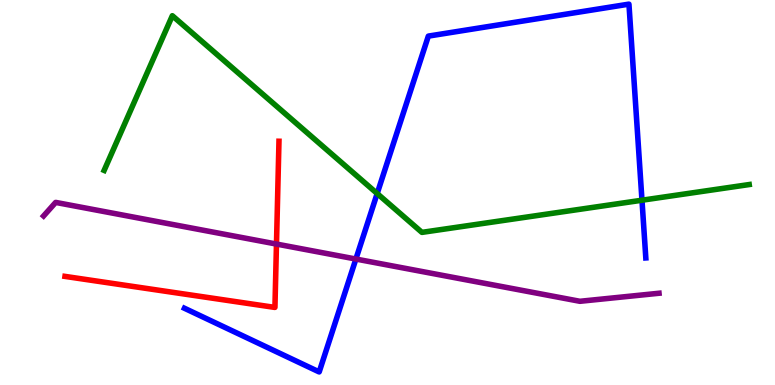[{'lines': ['blue', 'red'], 'intersections': []}, {'lines': ['green', 'red'], 'intersections': []}, {'lines': ['purple', 'red'], 'intersections': [{'x': 3.57, 'y': 3.66}]}, {'lines': ['blue', 'green'], 'intersections': [{'x': 4.87, 'y': 4.97}, {'x': 8.28, 'y': 4.8}]}, {'lines': ['blue', 'purple'], 'intersections': [{'x': 4.59, 'y': 3.27}]}, {'lines': ['green', 'purple'], 'intersections': []}]